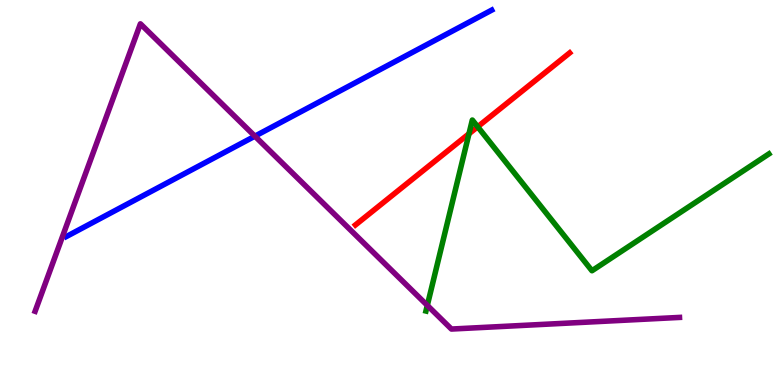[{'lines': ['blue', 'red'], 'intersections': []}, {'lines': ['green', 'red'], 'intersections': [{'x': 6.05, 'y': 6.53}, {'x': 6.16, 'y': 6.71}]}, {'lines': ['purple', 'red'], 'intersections': []}, {'lines': ['blue', 'green'], 'intersections': []}, {'lines': ['blue', 'purple'], 'intersections': [{'x': 3.29, 'y': 6.46}]}, {'lines': ['green', 'purple'], 'intersections': [{'x': 5.51, 'y': 2.07}]}]